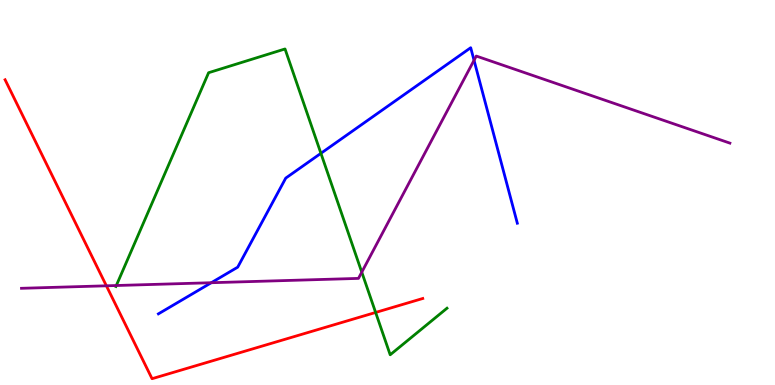[{'lines': ['blue', 'red'], 'intersections': []}, {'lines': ['green', 'red'], 'intersections': [{'x': 4.85, 'y': 1.88}]}, {'lines': ['purple', 'red'], 'intersections': [{'x': 1.37, 'y': 2.58}]}, {'lines': ['blue', 'green'], 'intersections': [{'x': 4.14, 'y': 6.02}]}, {'lines': ['blue', 'purple'], 'intersections': [{'x': 2.73, 'y': 2.66}, {'x': 6.12, 'y': 8.43}]}, {'lines': ['green', 'purple'], 'intersections': [{'x': 1.5, 'y': 2.58}, {'x': 4.67, 'y': 2.93}]}]